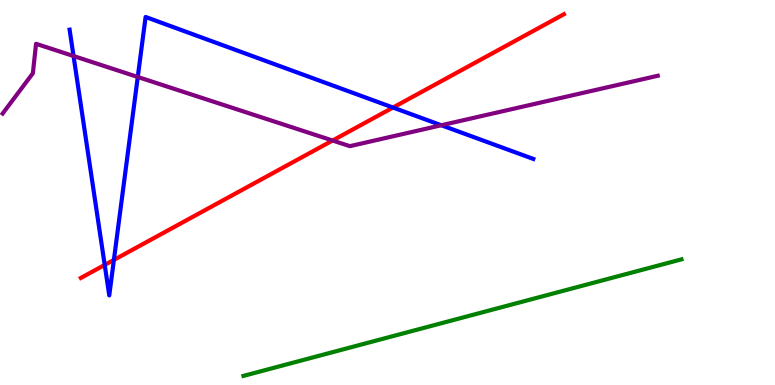[{'lines': ['blue', 'red'], 'intersections': [{'x': 1.35, 'y': 3.12}, {'x': 1.47, 'y': 3.25}, {'x': 5.07, 'y': 7.21}]}, {'lines': ['green', 'red'], 'intersections': []}, {'lines': ['purple', 'red'], 'intersections': [{'x': 4.29, 'y': 6.35}]}, {'lines': ['blue', 'green'], 'intersections': []}, {'lines': ['blue', 'purple'], 'intersections': [{'x': 0.949, 'y': 8.54}, {'x': 1.78, 'y': 8.0}, {'x': 5.69, 'y': 6.75}]}, {'lines': ['green', 'purple'], 'intersections': []}]